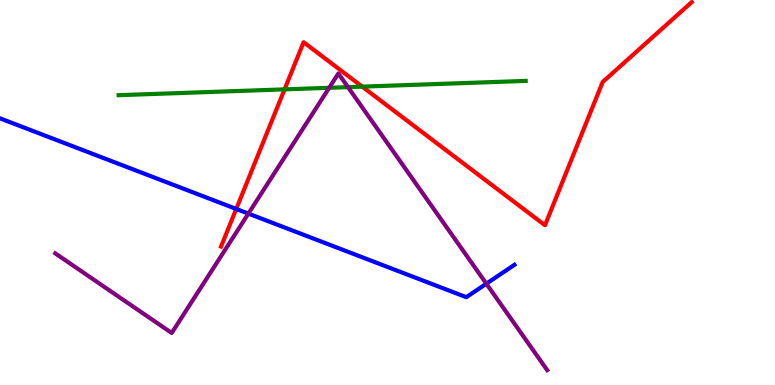[{'lines': ['blue', 'red'], 'intersections': [{'x': 3.05, 'y': 4.57}]}, {'lines': ['green', 'red'], 'intersections': [{'x': 3.67, 'y': 7.68}, {'x': 4.67, 'y': 7.75}]}, {'lines': ['purple', 'red'], 'intersections': []}, {'lines': ['blue', 'green'], 'intersections': []}, {'lines': ['blue', 'purple'], 'intersections': [{'x': 3.2, 'y': 4.45}, {'x': 6.28, 'y': 2.63}]}, {'lines': ['green', 'purple'], 'intersections': [{'x': 4.25, 'y': 7.72}, {'x': 4.49, 'y': 7.74}]}]